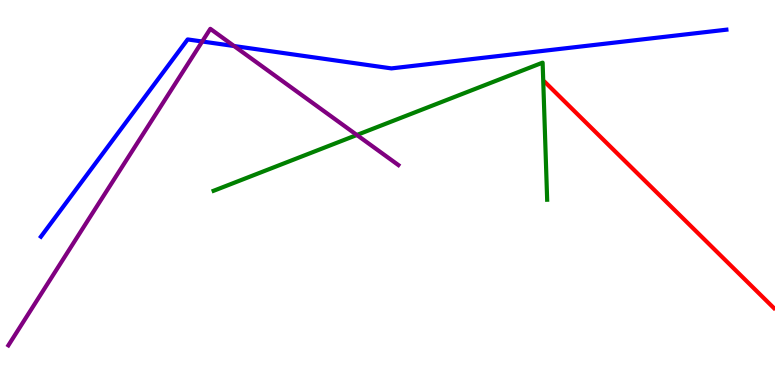[{'lines': ['blue', 'red'], 'intersections': []}, {'lines': ['green', 'red'], 'intersections': []}, {'lines': ['purple', 'red'], 'intersections': []}, {'lines': ['blue', 'green'], 'intersections': []}, {'lines': ['blue', 'purple'], 'intersections': [{'x': 2.61, 'y': 8.92}, {'x': 3.02, 'y': 8.8}]}, {'lines': ['green', 'purple'], 'intersections': [{'x': 4.6, 'y': 6.49}]}]